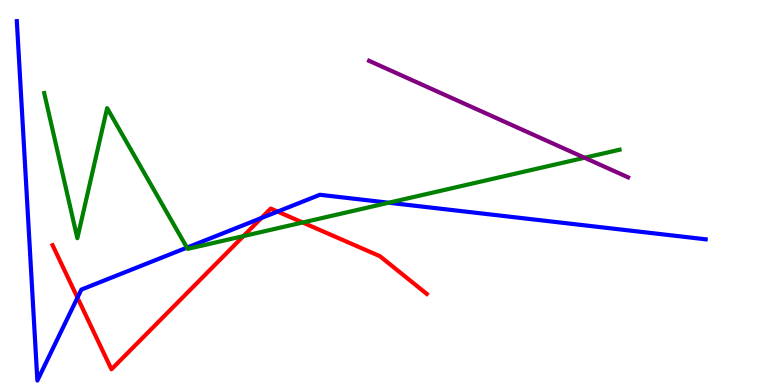[{'lines': ['blue', 'red'], 'intersections': [{'x': 1.0, 'y': 2.27}, {'x': 3.37, 'y': 4.34}, {'x': 3.58, 'y': 4.5}]}, {'lines': ['green', 'red'], 'intersections': [{'x': 3.14, 'y': 3.87}, {'x': 3.9, 'y': 4.22}]}, {'lines': ['purple', 'red'], 'intersections': []}, {'lines': ['blue', 'green'], 'intersections': [{'x': 2.41, 'y': 3.57}, {'x': 5.02, 'y': 4.73}]}, {'lines': ['blue', 'purple'], 'intersections': []}, {'lines': ['green', 'purple'], 'intersections': [{'x': 7.54, 'y': 5.9}]}]